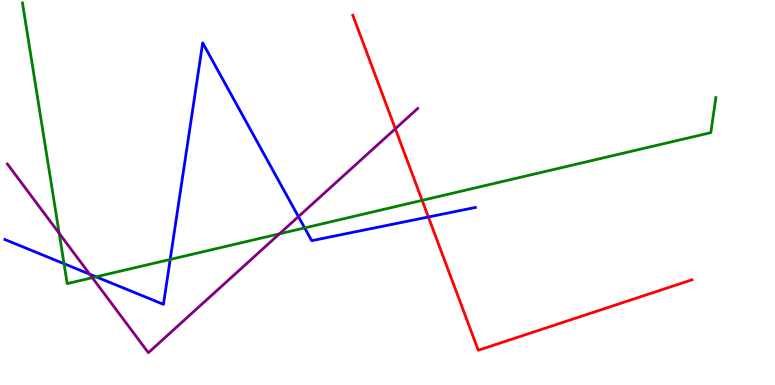[{'lines': ['blue', 'red'], 'intersections': [{'x': 5.53, 'y': 4.36}]}, {'lines': ['green', 'red'], 'intersections': [{'x': 5.45, 'y': 4.8}]}, {'lines': ['purple', 'red'], 'intersections': [{'x': 5.1, 'y': 6.66}]}, {'lines': ['blue', 'green'], 'intersections': [{'x': 0.826, 'y': 3.15}, {'x': 1.24, 'y': 2.81}, {'x': 2.2, 'y': 3.26}, {'x': 3.93, 'y': 4.08}]}, {'lines': ['blue', 'purple'], 'intersections': [{'x': 1.16, 'y': 2.88}, {'x': 3.85, 'y': 4.37}]}, {'lines': ['green', 'purple'], 'intersections': [{'x': 0.764, 'y': 3.94}, {'x': 1.19, 'y': 2.79}, {'x': 3.61, 'y': 3.93}]}]